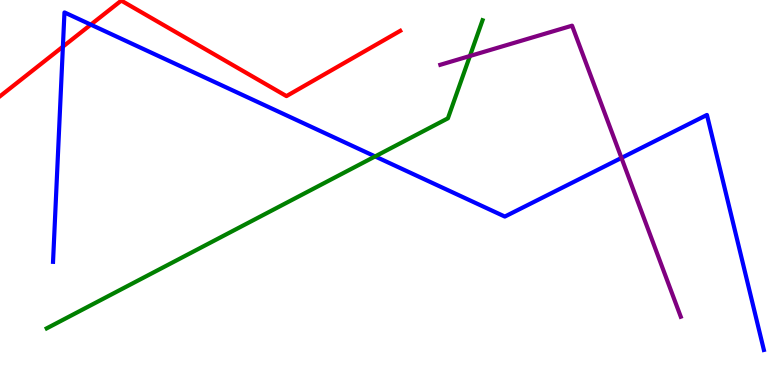[{'lines': ['blue', 'red'], 'intersections': [{'x': 0.812, 'y': 8.79}, {'x': 1.17, 'y': 9.36}]}, {'lines': ['green', 'red'], 'intersections': []}, {'lines': ['purple', 'red'], 'intersections': []}, {'lines': ['blue', 'green'], 'intersections': [{'x': 4.84, 'y': 5.94}]}, {'lines': ['blue', 'purple'], 'intersections': [{'x': 8.02, 'y': 5.9}]}, {'lines': ['green', 'purple'], 'intersections': [{'x': 6.06, 'y': 8.55}]}]